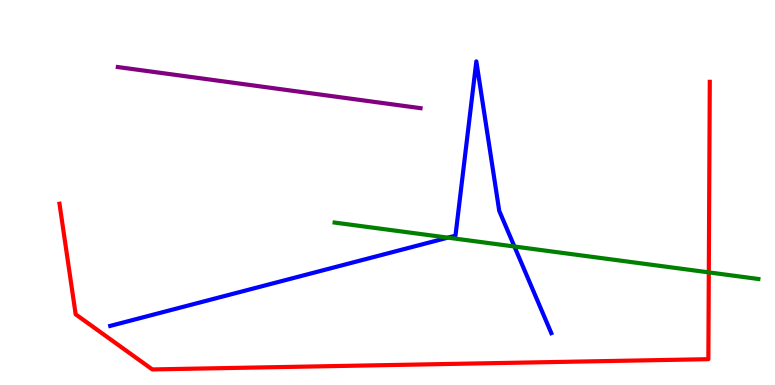[{'lines': ['blue', 'red'], 'intersections': []}, {'lines': ['green', 'red'], 'intersections': [{'x': 9.15, 'y': 2.93}]}, {'lines': ['purple', 'red'], 'intersections': []}, {'lines': ['blue', 'green'], 'intersections': [{'x': 5.78, 'y': 3.83}, {'x': 6.64, 'y': 3.6}]}, {'lines': ['blue', 'purple'], 'intersections': []}, {'lines': ['green', 'purple'], 'intersections': []}]